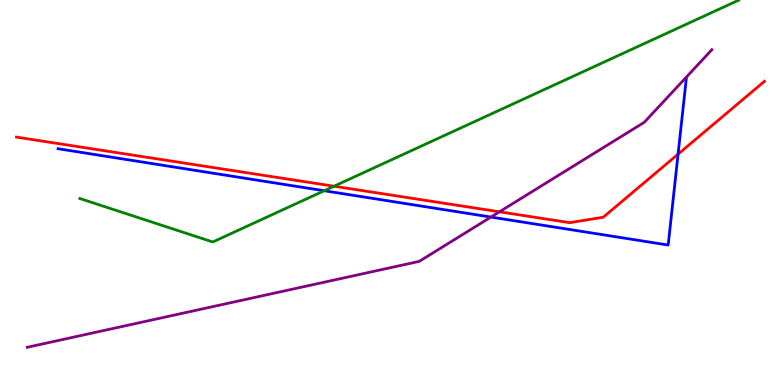[{'lines': ['blue', 'red'], 'intersections': [{'x': 8.75, 'y': 6.0}]}, {'lines': ['green', 'red'], 'intersections': [{'x': 4.31, 'y': 5.16}]}, {'lines': ['purple', 'red'], 'intersections': [{'x': 6.44, 'y': 4.5}]}, {'lines': ['blue', 'green'], 'intersections': [{'x': 4.18, 'y': 5.05}]}, {'lines': ['blue', 'purple'], 'intersections': [{'x': 6.33, 'y': 4.36}]}, {'lines': ['green', 'purple'], 'intersections': []}]